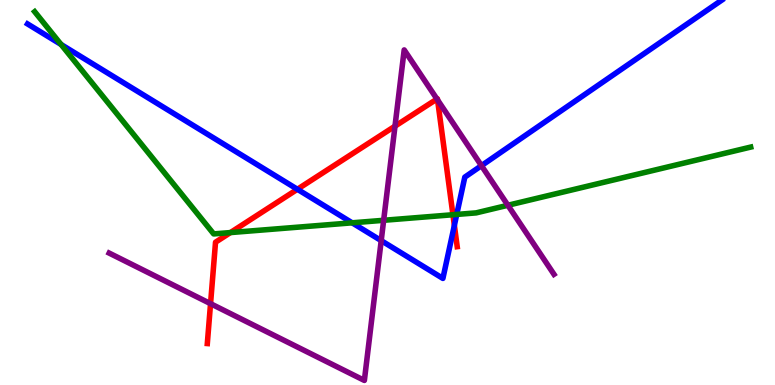[{'lines': ['blue', 'red'], 'intersections': [{'x': 3.84, 'y': 5.08}, {'x': 5.86, 'y': 4.15}]}, {'lines': ['green', 'red'], 'intersections': [{'x': 2.97, 'y': 3.96}, {'x': 5.84, 'y': 4.42}]}, {'lines': ['purple', 'red'], 'intersections': [{'x': 2.72, 'y': 2.11}, {'x': 5.1, 'y': 6.72}, {'x': 5.64, 'y': 7.43}, {'x': 5.65, 'y': 7.4}]}, {'lines': ['blue', 'green'], 'intersections': [{'x': 0.788, 'y': 8.84}, {'x': 4.54, 'y': 4.21}, {'x': 5.89, 'y': 4.43}]}, {'lines': ['blue', 'purple'], 'intersections': [{'x': 4.92, 'y': 3.75}, {'x': 6.21, 'y': 5.7}]}, {'lines': ['green', 'purple'], 'intersections': [{'x': 4.95, 'y': 4.28}, {'x': 6.55, 'y': 4.67}]}]